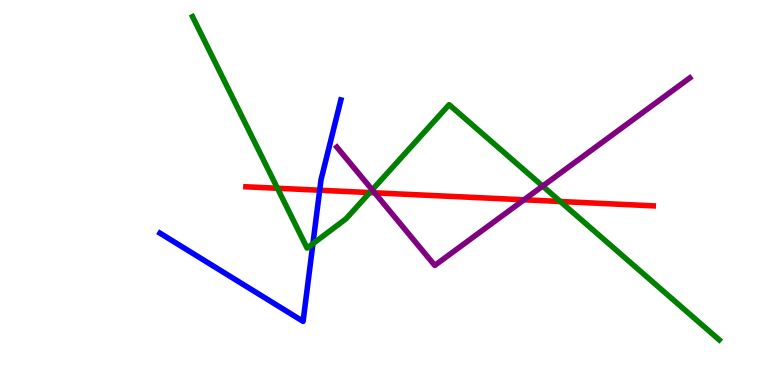[{'lines': ['blue', 'red'], 'intersections': [{'x': 4.12, 'y': 5.06}]}, {'lines': ['green', 'red'], 'intersections': [{'x': 3.58, 'y': 5.11}, {'x': 4.77, 'y': 5.0}, {'x': 7.23, 'y': 4.77}]}, {'lines': ['purple', 'red'], 'intersections': [{'x': 4.83, 'y': 4.99}, {'x': 6.76, 'y': 4.81}]}, {'lines': ['blue', 'green'], 'intersections': [{'x': 4.04, 'y': 3.67}]}, {'lines': ['blue', 'purple'], 'intersections': []}, {'lines': ['green', 'purple'], 'intersections': [{'x': 4.8, 'y': 5.07}, {'x': 7.0, 'y': 5.17}]}]